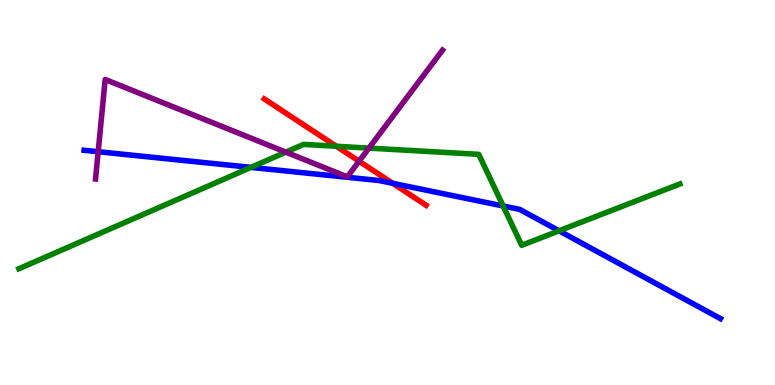[{'lines': ['blue', 'red'], 'intersections': [{'x': 5.07, 'y': 5.24}]}, {'lines': ['green', 'red'], 'intersections': [{'x': 4.34, 'y': 6.2}]}, {'lines': ['purple', 'red'], 'intersections': [{'x': 4.63, 'y': 5.81}]}, {'lines': ['blue', 'green'], 'intersections': [{'x': 3.24, 'y': 5.65}, {'x': 6.49, 'y': 4.65}, {'x': 7.21, 'y': 4.0}]}, {'lines': ['blue', 'purple'], 'intersections': [{'x': 1.27, 'y': 6.06}]}, {'lines': ['green', 'purple'], 'intersections': [{'x': 3.69, 'y': 6.05}, {'x': 4.76, 'y': 6.15}]}]